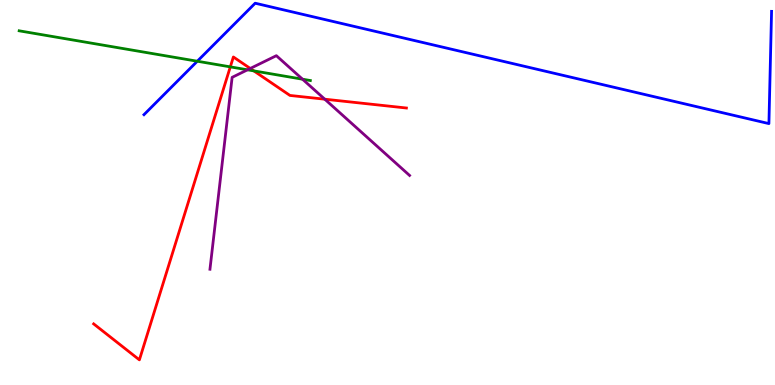[{'lines': ['blue', 'red'], 'intersections': []}, {'lines': ['green', 'red'], 'intersections': [{'x': 2.97, 'y': 8.26}, {'x': 3.28, 'y': 8.16}]}, {'lines': ['purple', 'red'], 'intersections': [{'x': 3.23, 'y': 8.22}, {'x': 4.19, 'y': 7.42}]}, {'lines': ['blue', 'green'], 'intersections': [{'x': 2.55, 'y': 8.41}]}, {'lines': ['blue', 'purple'], 'intersections': []}, {'lines': ['green', 'purple'], 'intersections': [{'x': 3.19, 'y': 8.19}, {'x': 3.9, 'y': 7.94}]}]